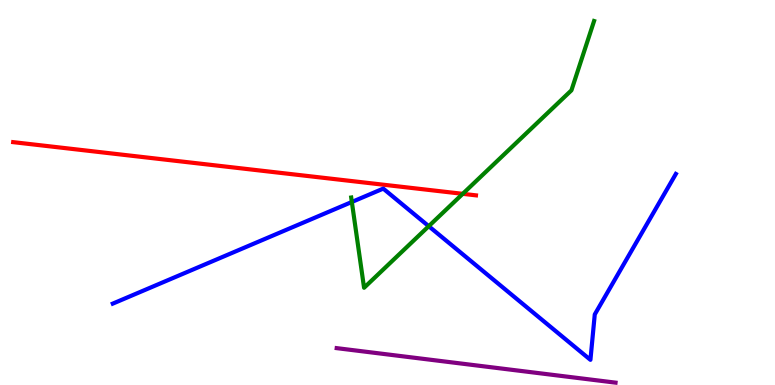[{'lines': ['blue', 'red'], 'intersections': []}, {'lines': ['green', 'red'], 'intersections': [{'x': 5.97, 'y': 4.97}]}, {'lines': ['purple', 'red'], 'intersections': []}, {'lines': ['blue', 'green'], 'intersections': [{'x': 4.54, 'y': 4.75}, {'x': 5.53, 'y': 4.12}]}, {'lines': ['blue', 'purple'], 'intersections': []}, {'lines': ['green', 'purple'], 'intersections': []}]